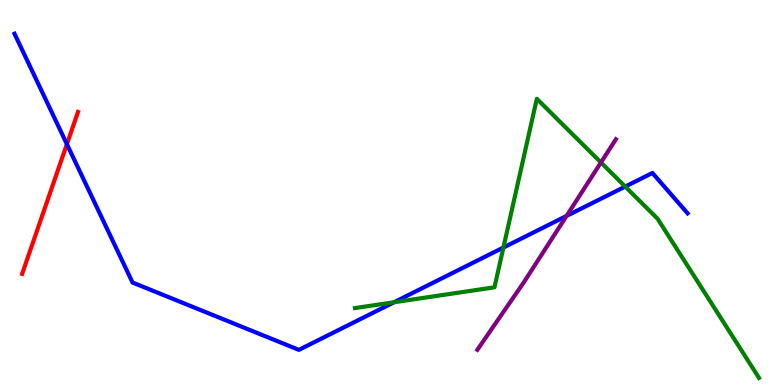[{'lines': ['blue', 'red'], 'intersections': [{'x': 0.863, 'y': 6.26}]}, {'lines': ['green', 'red'], 'intersections': []}, {'lines': ['purple', 'red'], 'intersections': []}, {'lines': ['blue', 'green'], 'intersections': [{'x': 5.08, 'y': 2.15}, {'x': 6.5, 'y': 3.57}, {'x': 8.07, 'y': 5.15}]}, {'lines': ['blue', 'purple'], 'intersections': [{'x': 7.31, 'y': 4.39}]}, {'lines': ['green', 'purple'], 'intersections': [{'x': 7.75, 'y': 5.78}]}]